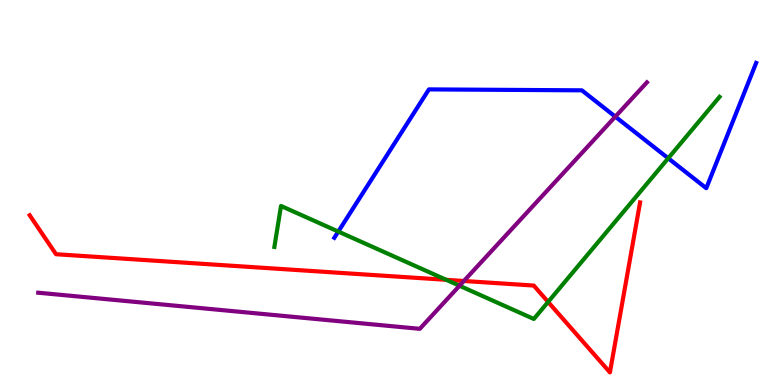[{'lines': ['blue', 'red'], 'intersections': []}, {'lines': ['green', 'red'], 'intersections': [{'x': 5.76, 'y': 2.73}, {'x': 7.07, 'y': 2.16}]}, {'lines': ['purple', 'red'], 'intersections': [{'x': 5.99, 'y': 2.7}]}, {'lines': ['blue', 'green'], 'intersections': [{'x': 4.37, 'y': 3.99}, {'x': 8.62, 'y': 5.89}]}, {'lines': ['blue', 'purple'], 'intersections': [{'x': 7.94, 'y': 6.97}]}, {'lines': ['green', 'purple'], 'intersections': [{'x': 5.93, 'y': 2.58}]}]